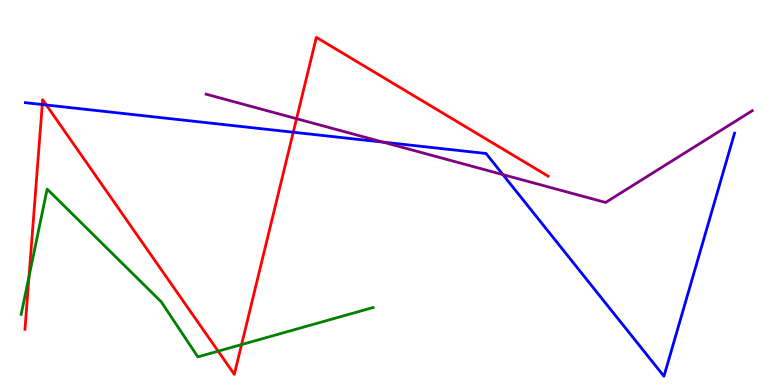[{'lines': ['blue', 'red'], 'intersections': [{'x': 0.545, 'y': 7.28}, {'x': 0.598, 'y': 7.27}, {'x': 3.78, 'y': 6.57}]}, {'lines': ['green', 'red'], 'intersections': [{'x': 0.375, 'y': 2.82}, {'x': 2.81, 'y': 0.879}, {'x': 3.12, 'y': 1.05}]}, {'lines': ['purple', 'red'], 'intersections': [{'x': 3.83, 'y': 6.92}]}, {'lines': ['blue', 'green'], 'intersections': []}, {'lines': ['blue', 'purple'], 'intersections': [{'x': 4.94, 'y': 6.31}, {'x': 6.49, 'y': 5.46}]}, {'lines': ['green', 'purple'], 'intersections': []}]